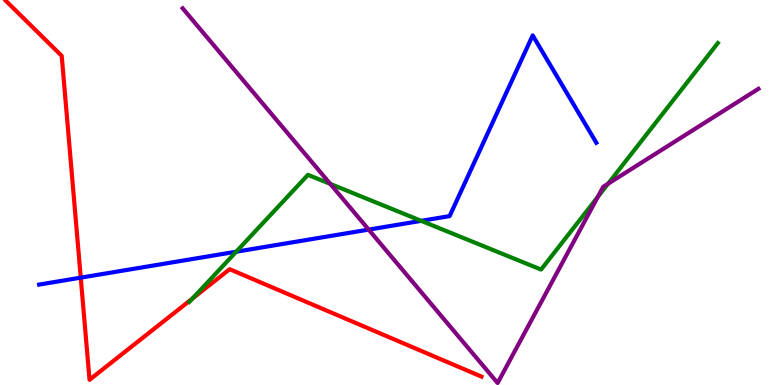[{'lines': ['blue', 'red'], 'intersections': [{'x': 1.04, 'y': 2.79}]}, {'lines': ['green', 'red'], 'intersections': [{'x': 2.48, 'y': 2.25}]}, {'lines': ['purple', 'red'], 'intersections': []}, {'lines': ['blue', 'green'], 'intersections': [{'x': 3.05, 'y': 3.46}, {'x': 5.43, 'y': 4.26}]}, {'lines': ['blue', 'purple'], 'intersections': [{'x': 4.76, 'y': 4.04}]}, {'lines': ['green', 'purple'], 'intersections': [{'x': 4.26, 'y': 5.22}, {'x': 7.71, 'y': 4.88}, {'x': 7.85, 'y': 5.23}]}]